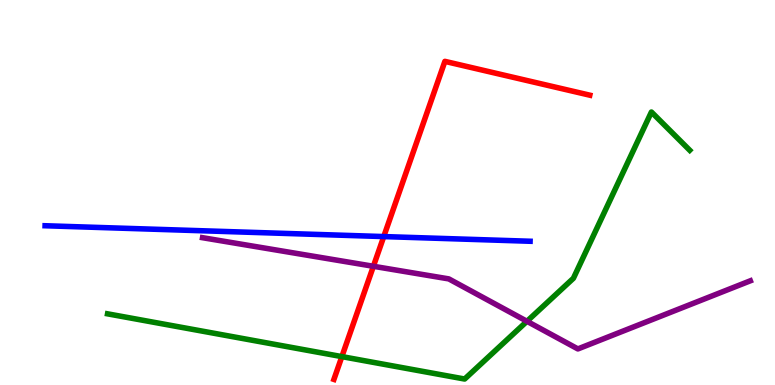[{'lines': ['blue', 'red'], 'intersections': [{'x': 4.95, 'y': 3.86}]}, {'lines': ['green', 'red'], 'intersections': [{'x': 4.41, 'y': 0.737}]}, {'lines': ['purple', 'red'], 'intersections': [{'x': 4.82, 'y': 3.08}]}, {'lines': ['blue', 'green'], 'intersections': []}, {'lines': ['blue', 'purple'], 'intersections': []}, {'lines': ['green', 'purple'], 'intersections': [{'x': 6.8, 'y': 1.65}]}]